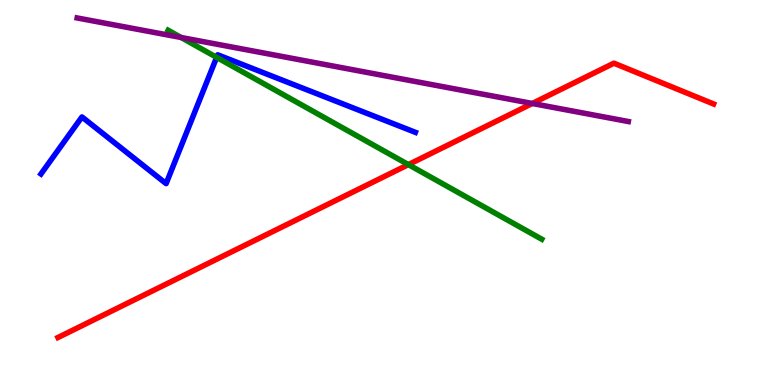[{'lines': ['blue', 'red'], 'intersections': []}, {'lines': ['green', 'red'], 'intersections': [{'x': 5.27, 'y': 5.72}]}, {'lines': ['purple', 'red'], 'intersections': [{'x': 6.87, 'y': 7.31}]}, {'lines': ['blue', 'green'], 'intersections': [{'x': 2.8, 'y': 8.51}]}, {'lines': ['blue', 'purple'], 'intersections': []}, {'lines': ['green', 'purple'], 'intersections': [{'x': 2.34, 'y': 9.03}]}]